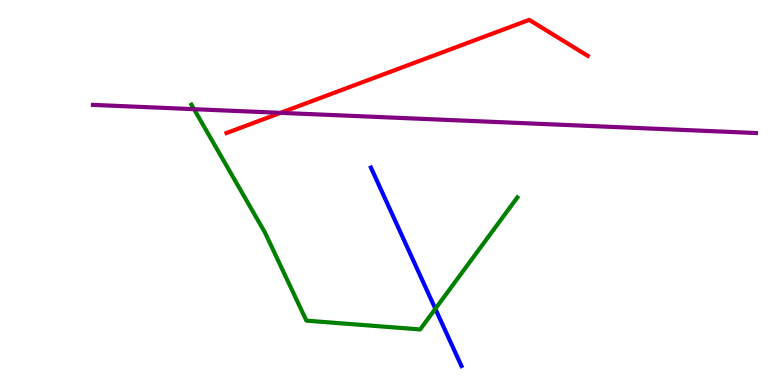[{'lines': ['blue', 'red'], 'intersections': []}, {'lines': ['green', 'red'], 'intersections': []}, {'lines': ['purple', 'red'], 'intersections': [{'x': 3.62, 'y': 7.07}]}, {'lines': ['blue', 'green'], 'intersections': [{'x': 5.62, 'y': 1.98}]}, {'lines': ['blue', 'purple'], 'intersections': []}, {'lines': ['green', 'purple'], 'intersections': [{'x': 2.5, 'y': 7.16}]}]